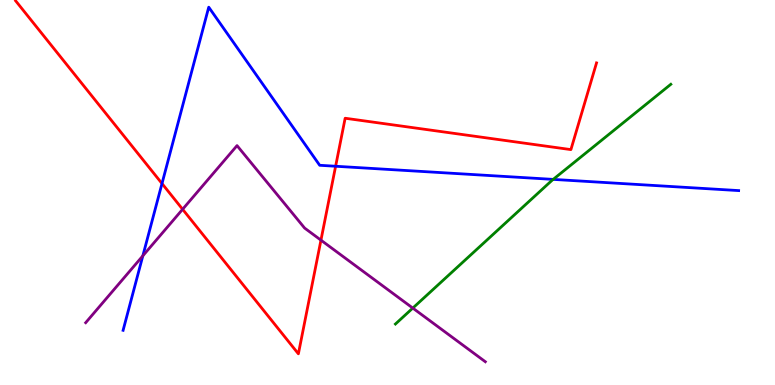[{'lines': ['blue', 'red'], 'intersections': [{'x': 2.09, 'y': 5.23}, {'x': 4.33, 'y': 5.68}]}, {'lines': ['green', 'red'], 'intersections': []}, {'lines': ['purple', 'red'], 'intersections': [{'x': 2.36, 'y': 4.56}, {'x': 4.14, 'y': 3.76}]}, {'lines': ['blue', 'green'], 'intersections': [{'x': 7.14, 'y': 5.34}]}, {'lines': ['blue', 'purple'], 'intersections': [{'x': 1.84, 'y': 3.36}]}, {'lines': ['green', 'purple'], 'intersections': [{'x': 5.33, 'y': 2.0}]}]